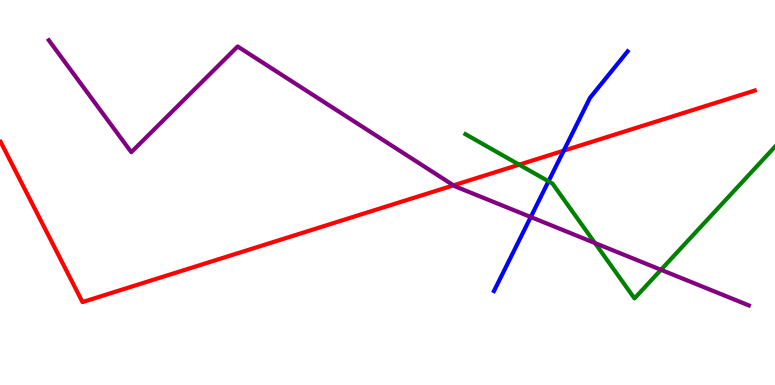[{'lines': ['blue', 'red'], 'intersections': [{'x': 7.27, 'y': 6.09}]}, {'lines': ['green', 'red'], 'intersections': [{'x': 6.7, 'y': 5.72}]}, {'lines': ['purple', 'red'], 'intersections': [{'x': 5.85, 'y': 5.19}]}, {'lines': ['blue', 'green'], 'intersections': [{'x': 7.08, 'y': 5.29}]}, {'lines': ['blue', 'purple'], 'intersections': [{'x': 6.85, 'y': 4.36}]}, {'lines': ['green', 'purple'], 'intersections': [{'x': 7.68, 'y': 3.69}, {'x': 8.53, 'y': 2.99}]}]